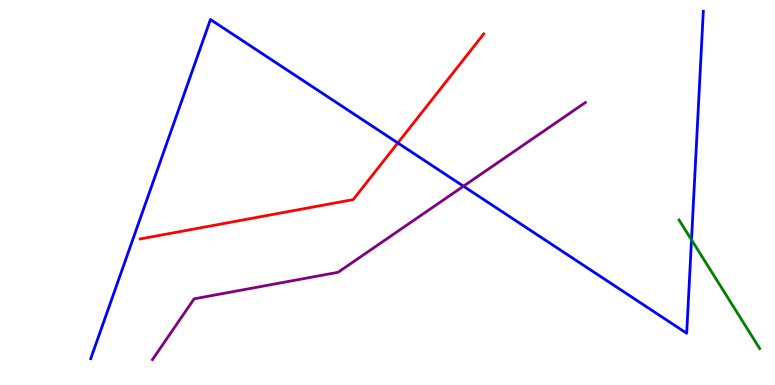[{'lines': ['blue', 'red'], 'intersections': [{'x': 5.13, 'y': 6.29}]}, {'lines': ['green', 'red'], 'intersections': []}, {'lines': ['purple', 'red'], 'intersections': []}, {'lines': ['blue', 'green'], 'intersections': [{'x': 8.92, 'y': 3.77}]}, {'lines': ['blue', 'purple'], 'intersections': [{'x': 5.98, 'y': 5.16}]}, {'lines': ['green', 'purple'], 'intersections': []}]